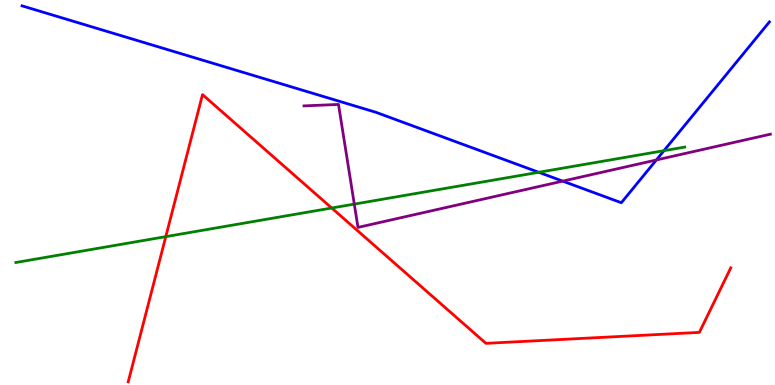[{'lines': ['blue', 'red'], 'intersections': []}, {'lines': ['green', 'red'], 'intersections': [{'x': 2.14, 'y': 3.85}, {'x': 4.28, 'y': 4.6}]}, {'lines': ['purple', 'red'], 'intersections': []}, {'lines': ['blue', 'green'], 'intersections': [{'x': 6.95, 'y': 5.53}, {'x': 8.57, 'y': 6.09}]}, {'lines': ['blue', 'purple'], 'intersections': [{'x': 7.26, 'y': 5.3}, {'x': 8.47, 'y': 5.84}]}, {'lines': ['green', 'purple'], 'intersections': [{'x': 4.57, 'y': 4.7}]}]